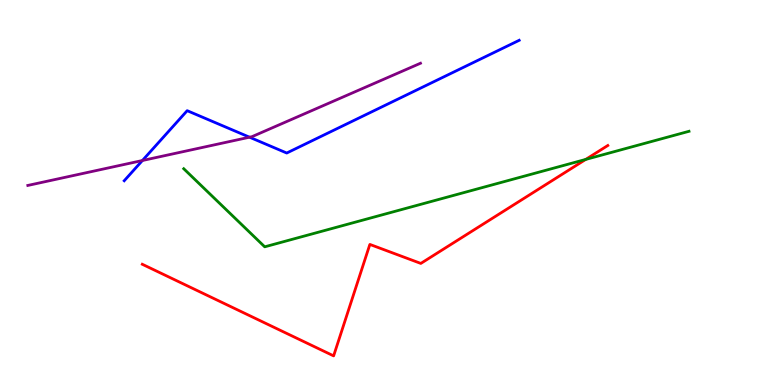[{'lines': ['blue', 'red'], 'intersections': []}, {'lines': ['green', 'red'], 'intersections': [{'x': 7.56, 'y': 5.86}]}, {'lines': ['purple', 'red'], 'intersections': []}, {'lines': ['blue', 'green'], 'intersections': []}, {'lines': ['blue', 'purple'], 'intersections': [{'x': 1.84, 'y': 5.83}, {'x': 3.22, 'y': 6.44}]}, {'lines': ['green', 'purple'], 'intersections': []}]